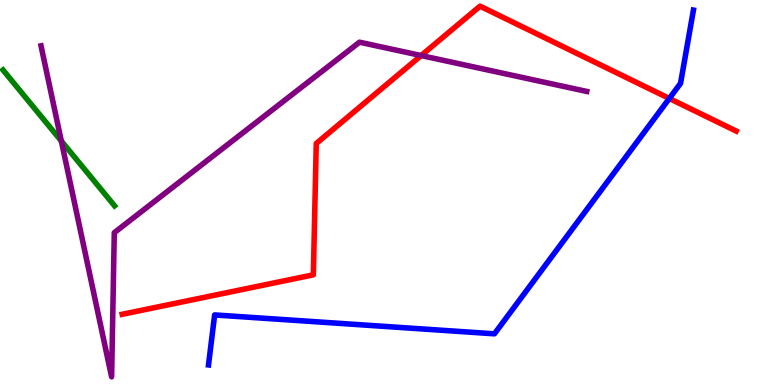[{'lines': ['blue', 'red'], 'intersections': [{'x': 8.64, 'y': 7.44}]}, {'lines': ['green', 'red'], 'intersections': []}, {'lines': ['purple', 'red'], 'intersections': [{'x': 5.43, 'y': 8.56}]}, {'lines': ['blue', 'green'], 'intersections': []}, {'lines': ['blue', 'purple'], 'intersections': []}, {'lines': ['green', 'purple'], 'intersections': [{'x': 0.791, 'y': 6.34}]}]